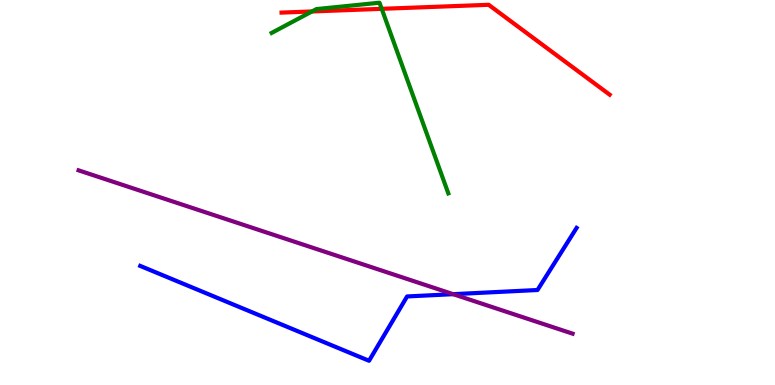[{'lines': ['blue', 'red'], 'intersections': []}, {'lines': ['green', 'red'], 'intersections': [{'x': 4.03, 'y': 9.7}, {'x': 4.93, 'y': 9.77}]}, {'lines': ['purple', 'red'], 'intersections': []}, {'lines': ['blue', 'green'], 'intersections': []}, {'lines': ['blue', 'purple'], 'intersections': [{'x': 5.85, 'y': 2.36}]}, {'lines': ['green', 'purple'], 'intersections': []}]